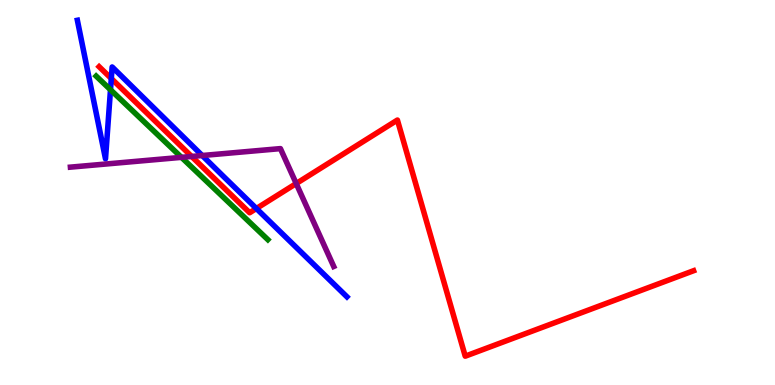[{'lines': ['blue', 'red'], 'intersections': [{'x': 1.44, 'y': 7.96}, {'x': 3.31, 'y': 4.58}]}, {'lines': ['green', 'red'], 'intersections': []}, {'lines': ['purple', 'red'], 'intersections': [{'x': 2.47, 'y': 5.94}, {'x': 3.82, 'y': 5.23}]}, {'lines': ['blue', 'green'], 'intersections': [{'x': 1.43, 'y': 7.67}]}, {'lines': ['blue', 'purple'], 'intersections': [{'x': 2.61, 'y': 5.96}]}, {'lines': ['green', 'purple'], 'intersections': [{'x': 2.34, 'y': 5.91}]}]